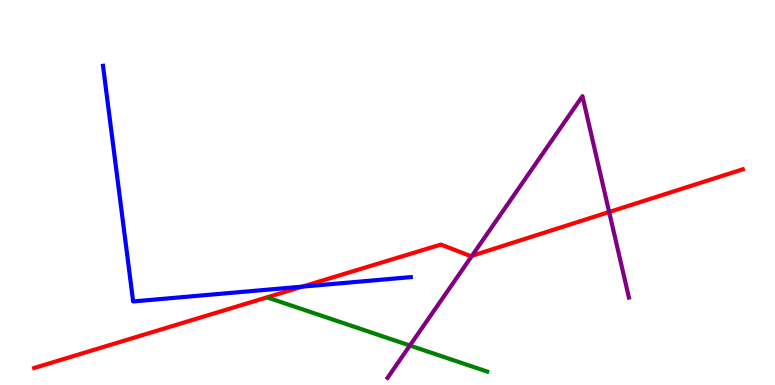[{'lines': ['blue', 'red'], 'intersections': [{'x': 3.9, 'y': 2.56}]}, {'lines': ['green', 'red'], 'intersections': []}, {'lines': ['purple', 'red'], 'intersections': [{'x': 6.09, 'y': 3.36}, {'x': 7.86, 'y': 4.49}]}, {'lines': ['blue', 'green'], 'intersections': []}, {'lines': ['blue', 'purple'], 'intersections': []}, {'lines': ['green', 'purple'], 'intersections': [{'x': 5.29, 'y': 1.03}]}]